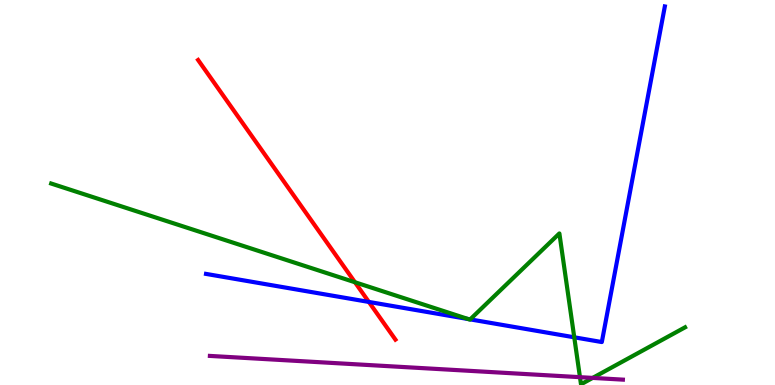[{'lines': ['blue', 'red'], 'intersections': [{'x': 4.76, 'y': 2.16}]}, {'lines': ['green', 'red'], 'intersections': [{'x': 4.58, 'y': 2.67}]}, {'lines': ['purple', 'red'], 'intersections': []}, {'lines': ['blue', 'green'], 'intersections': [{'x': 6.04, 'y': 1.71}, {'x': 6.07, 'y': 1.7}, {'x': 7.41, 'y': 1.24}]}, {'lines': ['blue', 'purple'], 'intersections': []}, {'lines': ['green', 'purple'], 'intersections': [{'x': 7.48, 'y': 0.203}, {'x': 7.65, 'y': 0.184}]}]